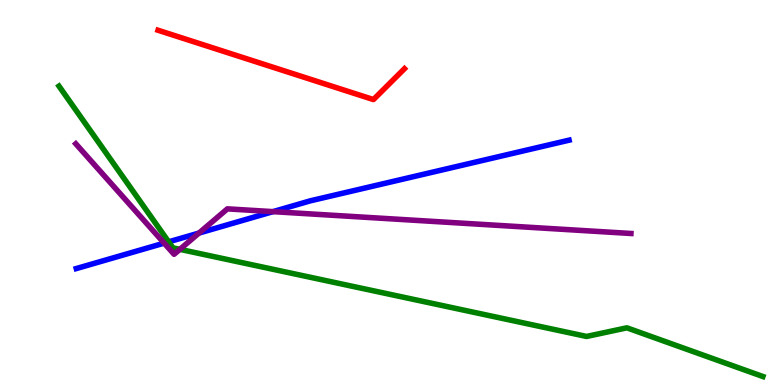[{'lines': ['blue', 'red'], 'intersections': []}, {'lines': ['green', 'red'], 'intersections': []}, {'lines': ['purple', 'red'], 'intersections': []}, {'lines': ['blue', 'green'], 'intersections': [{'x': 2.18, 'y': 3.72}]}, {'lines': ['blue', 'purple'], 'intersections': [{'x': 2.12, 'y': 3.68}, {'x': 2.57, 'y': 3.95}, {'x': 3.52, 'y': 4.5}]}, {'lines': ['green', 'purple'], 'intersections': [{'x': 2.32, 'y': 3.52}]}]